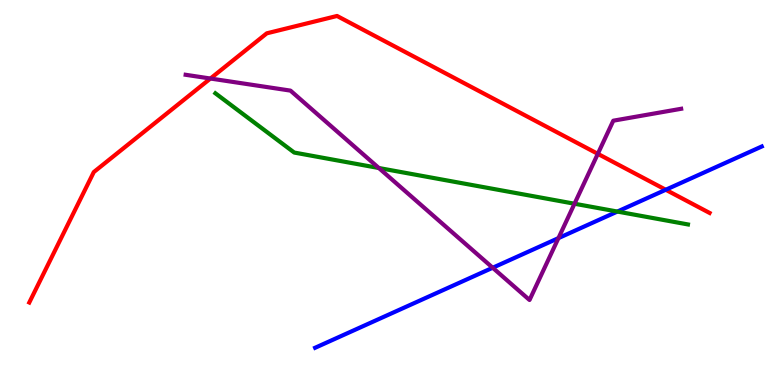[{'lines': ['blue', 'red'], 'intersections': [{'x': 8.59, 'y': 5.07}]}, {'lines': ['green', 'red'], 'intersections': []}, {'lines': ['purple', 'red'], 'intersections': [{'x': 2.72, 'y': 7.96}, {'x': 7.71, 'y': 6.0}]}, {'lines': ['blue', 'green'], 'intersections': [{'x': 7.97, 'y': 4.51}]}, {'lines': ['blue', 'purple'], 'intersections': [{'x': 6.36, 'y': 3.05}, {'x': 7.21, 'y': 3.82}]}, {'lines': ['green', 'purple'], 'intersections': [{'x': 4.89, 'y': 5.64}, {'x': 7.41, 'y': 4.71}]}]